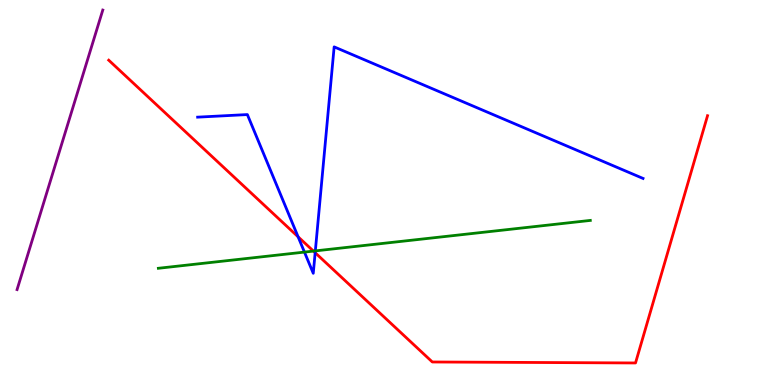[{'lines': ['blue', 'red'], 'intersections': [{'x': 3.85, 'y': 3.85}, {'x': 4.07, 'y': 3.44}]}, {'lines': ['green', 'red'], 'intersections': [{'x': 4.04, 'y': 3.48}]}, {'lines': ['purple', 'red'], 'intersections': []}, {'lines': ['blue', 'green'], 'intersections': [{'x': 3.93, 'y': 3.45}, {'x': 4.07, 'y': 3.48}]}, {'lines': ['blue', 'purple'], 'intersections': []}, {'lines': ['green', 'purple'], 'intersections': []}]